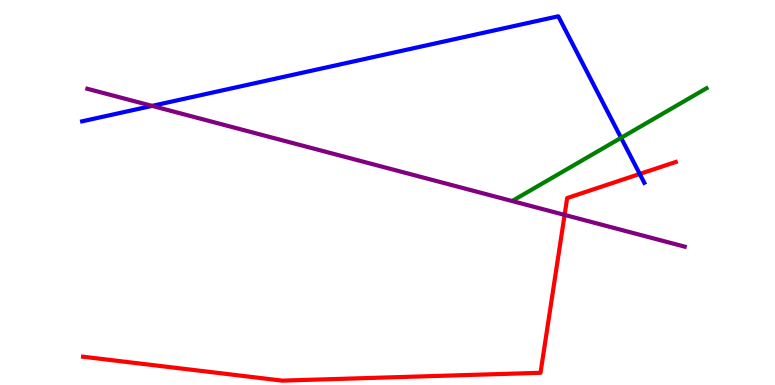[{'lines': ['blue', 'red'], 'intersections': [{'x': 8.25, 'y': 5.48}]}, {'lines': ['green', 'red'], 'intersections': []}, {'lines': ['purple', 'red'], 'intersections': [{'x': 7.29, 'y': 4.42}]}, {'lines': ['blue', 'green'], 'intersections': [{'x': 8.01, 'y': 6.42}]}, {'lines': ['blue', 'purple'], 'intersections': [{'x': 1.96, 'y': 7.25}]}, {'lines': ['green', 'purple'], 'intersections': []}]